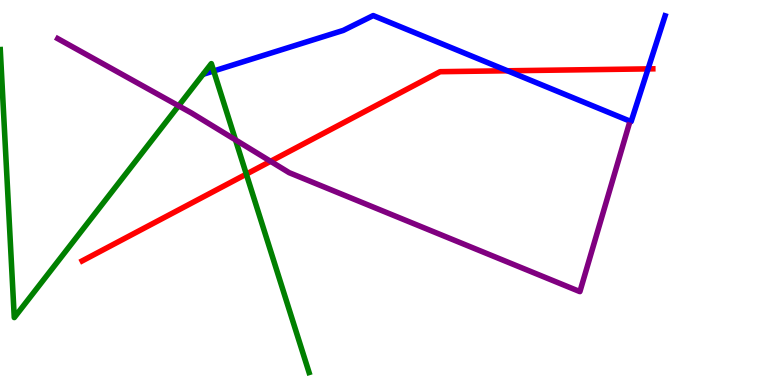[{'lines': ['blue', 'red'], 'intersections': [{'x': 6.55, 'y': 8.16}, {'x': 8.36, 'y': 8.21}]}, {'lines': ['green', 'red'], 'intersections': [{'x': 3.18, 'y': 5.48}]}, {'lines': ['purple', 'red'], 'intersections': [{'x': 3.49, 'y': 5.81}]}, {'lines': ['blue', 'green'], 'intersections': [{'x': 2.76, 'y': 8.16}]}, {'lines': ['blue', 'purple'], 'intersections': []}, {'lines': ['green', 'purple'], 'intersections': [{'x': 2.3, 'y': 7.25}, {'x': 3.04, 'y': 6.37}]}]